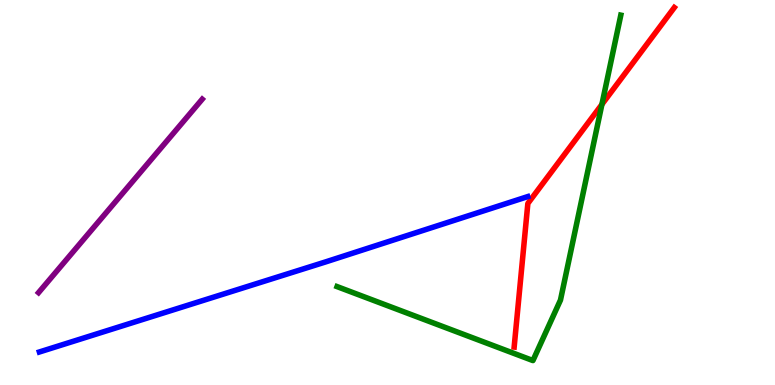[{'lines': ['blue', 'red'], 'intersections': []}, {'lines': ['green', 'red'], 'intersections': [{'x': 7.77, 'y': 7.29}]}, {'lines': ['purple', 'red'], 'intersections': []}, {'lines': ['blue', 'green'], 'intersections': []}, {'lines': ['blue', 'purple'], 'intersections': []}, {'lines': ['green', 'purple'], 'intersections': []}]